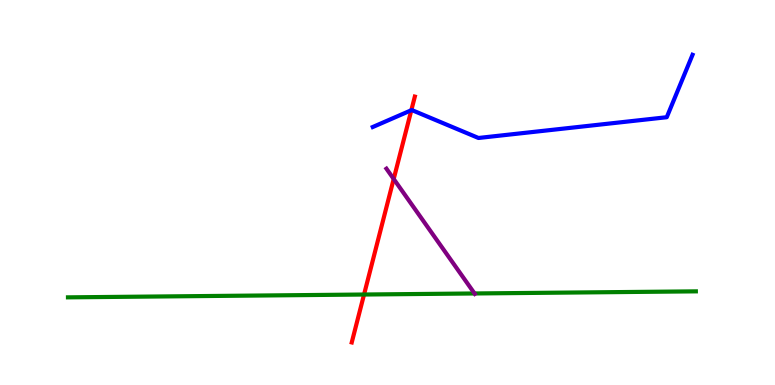[{'lines': ['blue', 'red'], 'intersections': [{'x': 5.31, 'y': 7.14}]}, {'lines': ['green', 'red'], 'intersections': [{'x': 4.7, 'y': 2.35}]}, {'lines': ['purple', 'red'], 'intersections': [{'x': 5.08, 'y': 5.35}]}, {'lines': ['blue', 'green'], 'intersections': []}, {'lines': ['blue', 'purple'], 'intersections': []}, {'lines': ['green', 'purple'], 'intersections': [{'x': 6.12, 'y': 2.38}]}]